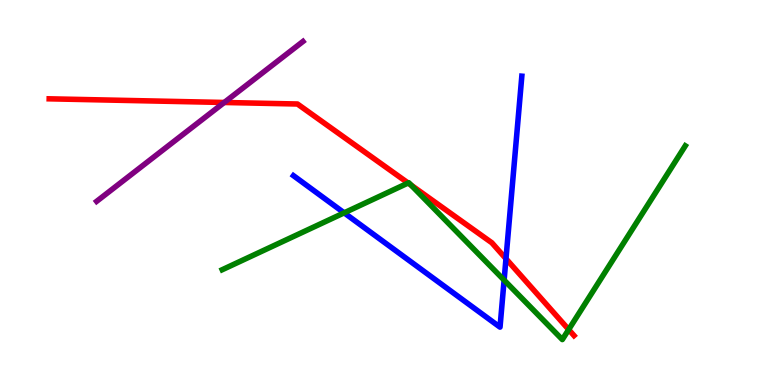[{'lines': ['blue', 'red'], 'intersections': [{'x': 6.53, 'y': 3.28}]}, {'lines': ['green', 'red'], 'intersections': [{'x': 5.27, 'y': 5.25}, {'x': 5.3, 'y': 5.19}, {'x': 7.34, 'y': 1.44}]}, {'lines': ['purple', 'red'], 'intersections': [{'x': 2.89, 'y': 7.34}]}, {'lines': ['blue', 'green'], 'intersections': [{'x': 4.44, 'y': 4.47}, {'x': 6.5, 'y': 2.72}]}, {'lines': ['blue', 'purple'], 'intersections': []}, {'lines': ['green', 'purple'], 'intersections': []}]